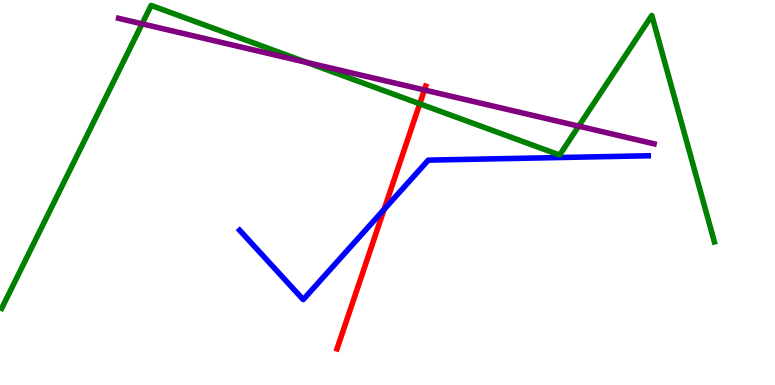[{'lines': ['blue', 'red'], 'intersections': [{'x': 4.96, 'y': 4.56}]}, {'lines': ['green', 'red'], 'intersections': [{'x': 5.42, 'y': 7.3}]}, {'lines': ['purple', 'red'], 'intersections': [{'x': 5.48, 'y': 7.66}]}, {'lines': ['blue', 'green'], 'intersections': []}, {'lines': ['blue', 'purple'], 'intersections': []}, {'lines': ['green', 'purple'], 'intersections': [{'x': 1.83, 'y': 9.38}, {'x': 3.96, 'y': 8.38}, {'x': 7.47, 'y': 6.72}]}]